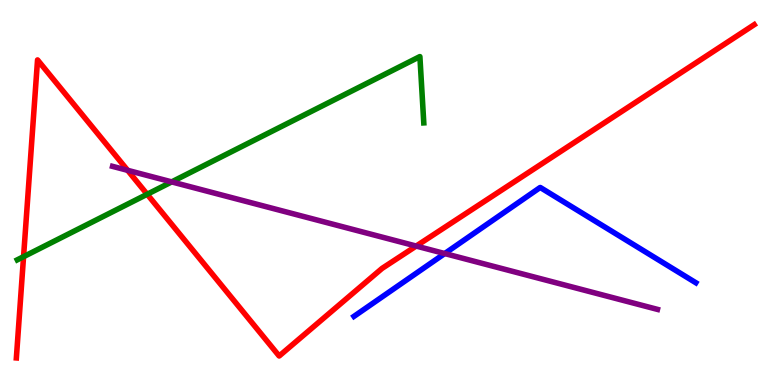[{'lines': ['blue', 'red'], 'intersections': []}, {'lines': ['green', 'red'], 'intersections': [{'x': 0.304, 'y': 3.33}, {'x': 1.9, 'y': 4.95}]}, {'lines': ['purple', 'red'], 'intersections': [{'x': 1.65, 'y': 5.58}, {'x': 5.37, 'y': 3.61}]}, {'lines': ['blue', 'green'], 'intersections': []}, {'lines': ['blue', 'purple'], 'intersections': [{'x': 5.74, 'y': 3.41}]}, {'lines': ['green', 'purple'], 'intersections': [{'x': 2.22, 'y': 5.28}]}]